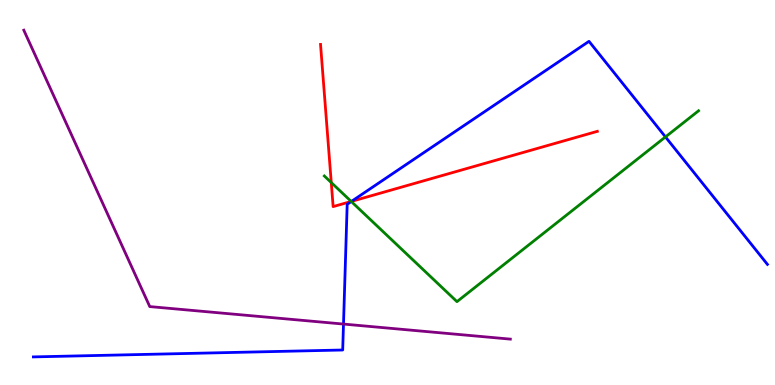[{'lines': ['blue', 'red'], 'intersections': [{'x': 4.54, 'y': 4.77}]}, {'lines': ['green', 'red'], 'intersections': [{'x': 4.27, 'y': 5.26}, {'x': 4.53, 'y': 4.77}]}, {'lines': ['purple', 'red'], 'intersections': []}, {'lines': ['blue', 'green'], 'intersections': [{'x': 4.53, 'y': 4.77}, {'x': 8.59, 'y': 6.44}]}, {'lines': ['blue', 'purple'], 'intersections': [{'x': 4.43, 'y': 1.58}]}, {'lines': ['green', 'purple'], 'intersections': []}]